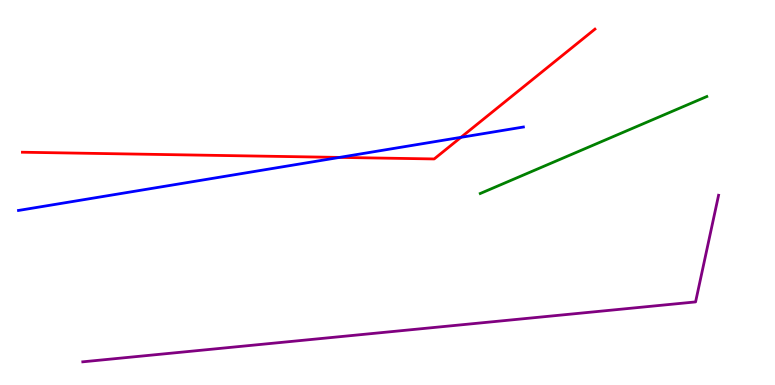[{'lines': ['blue', 'red'], 'intersections': [{'x': 4.38, 'y': 5.91}, {'x': 5.95, 'y': 6.43}]}, {'lines': ['green', 'red'], 'intersections': []}, {'lines': ['purple', 'red'], 'intersections': []}, {'lines': ['blue', 'green'], 'intersections': []}, {'lines': ['blue', 'purple'], 'intersections': []}, {'lines': ['green', 'purple'], 'intersections': []}]